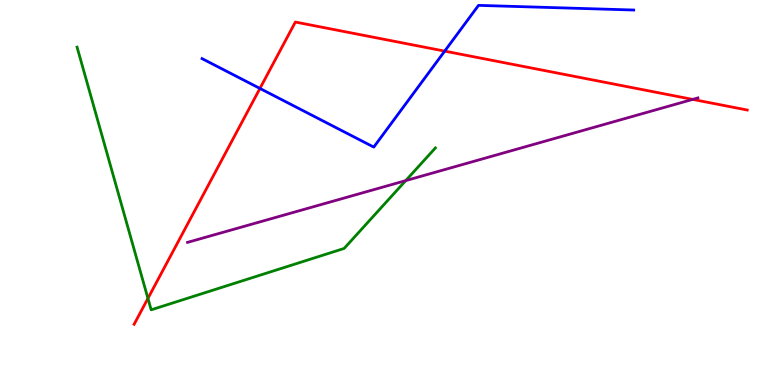[{'lines': ['blue', 'red'], 'intersections': [{'x': 3.35, 'y': 7.7}, {'x': 5.74, 'y': 8.67}]}, {'lines': ['green', 'red'], 'intersections': [{'x': 1.91, 'y': 2.25}]}, {'lines': ['purple', 'red'], 'intersections': [{'x': 8.94, 'y': 7.42}]}, {'lines': ['blue', 'green'], 'intersections': []}, {'lines': ['blue', 'purple'], 'intersections': []}, {'lines': ['green', 'purple'], 'intersections': [{'x': 5.24, 'y': 5.31}]}]